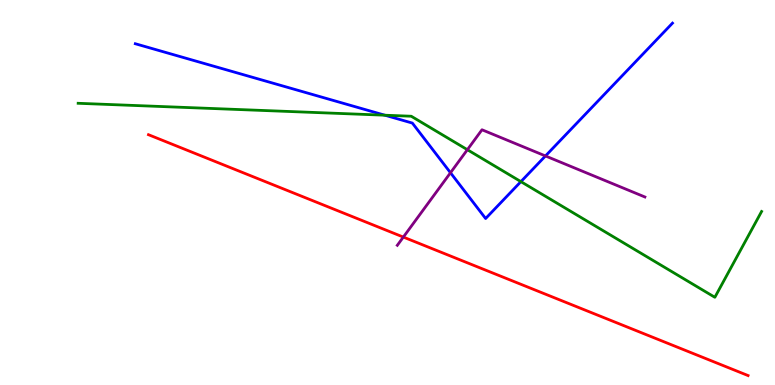[{'lines': ['blue', 'red'], 'intersections': []}, {'lines': ['green', 'red'], 'intersections': []}, {'lines': ['purple', 'red'], 'intersections': [{'x': 5.2, 'y': 3.84}]}, {'lines': ['blue', 'green'], 'intersections': [{'x': 4.97, 'y': 7.01}, {'x': 6.72, 'y': 5.28}]}, {'lines': ['blue', 'purple'], 'intersections': [{'x': 5.81, 'y': 5.51}, {'x': 7.04, 'y': 5.95}]}, {'lines': ['green', 'purple'], 'intersections': [{'x': 6.03, 'y': 6.11}]}]